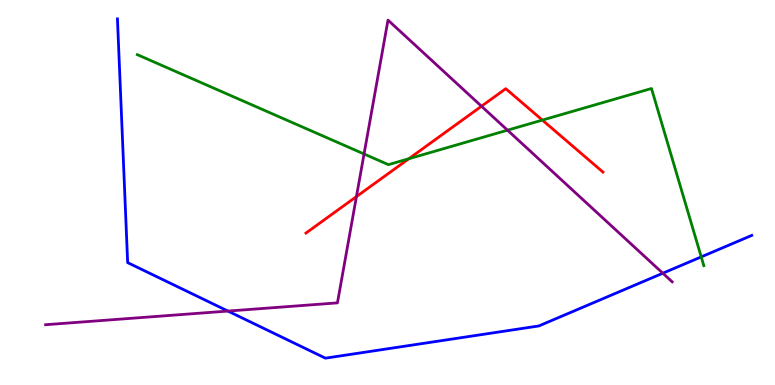[{'lines': ['blue', 'red'], 'intersections': []}, {'lines': ['green', 'red'], 'intersections': [{'x': 5.27, 'y': 5.88}, {'x': 7.0, 'y': 6.88}]}, {'lines': ['purple', 'red'], 'intersections': [{'x': 4.6, 'y': 4.89}, {'x': 6.21, 'y': 7.24}]}, {'lines': ['blue', 'green'], 'intersections': [{'x': 9.05, 'y': 3.33}]}, {'lines': ['blue', 'purple'], 'intersections': [{'x': 2.94, 'y': 1.92}, {'x': 8.55, 'y': 2.9}]}, {'lines': ['green', 'purple'], 'intersections': [{'x': 4.7, 'y': 6.0}, {'x': 6.55, 'y': 6.62}]}]